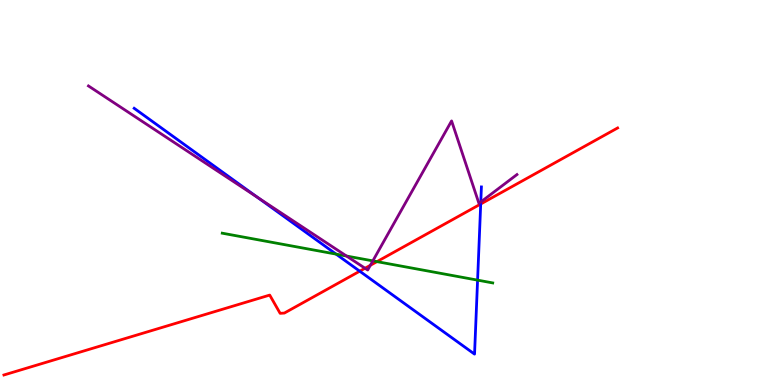[{'lines': ['blue', 'red'], 'intersections': [{'x': 4.64, 'y': 2.96}, {'x': 6.2, 'y': 4.7}]}, {'lines': ['green', 'red'], 'intersections': [{'x': 4.86, 'y': 3.2}]}, {'lines': ['purple', 'red'], 'intersections': [{'x': 4.71, 'y': 3.03}, {'x': 4.78, 'y': 3.11}]}, {'lines': ['blue', 'green'], 'intersections': [{'x': 4.34, 'y': 3.4}, {'x': 6.16, 'y': 2.72}]}, {'lines': ['blue', 'purple'], 'intersections': [{'x': 3.32, 'y': 4.87}, {'x': 6.2, 'y': 4.75}]}, {'lines': ['green', 'purple'], 'intersections': [{'x': 4.47, 'y': 3.35}, {'x': 4.81, 'y': 3.22}]}]